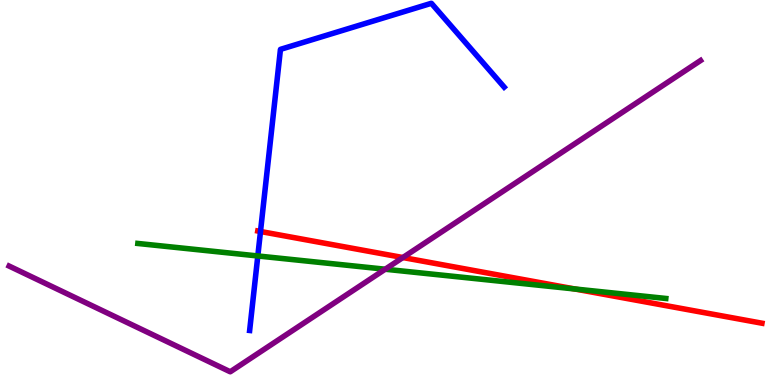[{'lines': ['blue', 'red'], 'intersections': [{'x': 3.36, 'y': 3.99}]}, {'lines': ['green', 'red'], 'intersections': [{'x': 7.42, 'y': 2.49}]}, {'lines': ['purple', 'red'], 'intersections': [{'x': 5.2, 'y': 3.31}]}, {'lines': ['blue', 'green'], 'intersections': [{'x': 3.33, 'y': 3.35}]}, {'lines': ['blue', 'purple'], 'intersections': []}, {'lines': ['green', 'purple'], 'intersections': [{'x': 4.97, 'y': 3.01}]}]